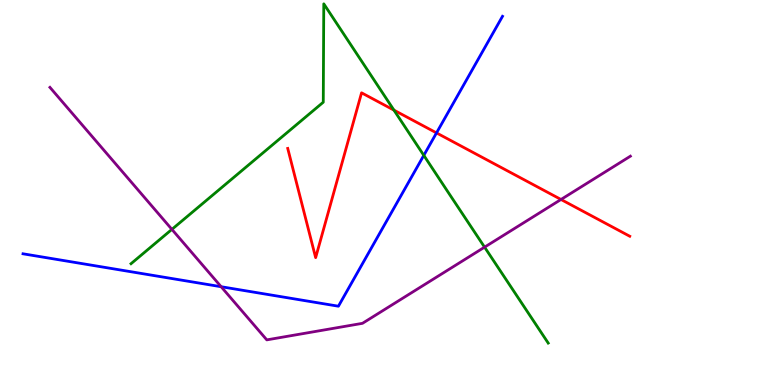[{'lines': ['blue', 'red'], 'intersections': [{'x': 5.63, 'y': 6.55}]}, {'lines': ['green', 'red'], 'intersections': [{'x': 5.08, 'y': 7.14}]}, {'lines': ['purple', 'red'], 'intersections': [{'x': 7.24, 'y': 4.82}]}, {'lines': ['blue', 'green'], 'intersections': [{'x': 5.47, 'y': 5.96}]}, {'lines': ['blue', 'purple'], 'intersections': [{'x': 2.85, 'y': 2.55}]}, {'lines': ['green', 'purple'], 'intersections': [{'x': 2.22, 'y': 4.04}, {'x': 6.25, 'y': 3.58}]}]